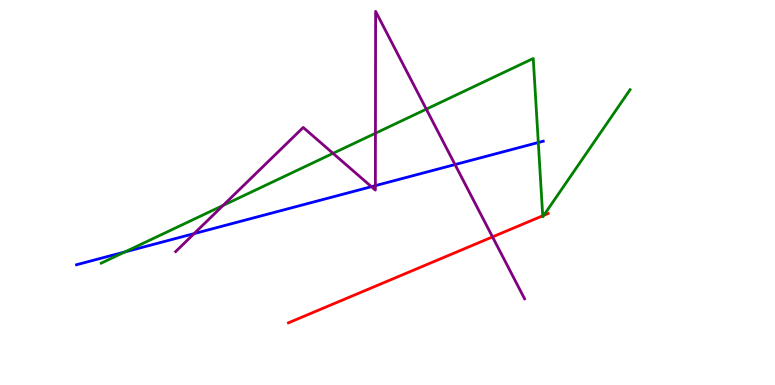[{'lines': ['blue', 'red'], 'intersections': []}, {'lines': ['green', 'red'], 'intersections': [{'x': 7.0, 'y': 4.4}, {'x': 7.02, 'y': 4.41}]}, {'lines': ['purple', 'red'], 'intersections': [{'x': 6.36, 'y': 3.85}]}, {'lines': ['blue', 'green'], 'intersections': [{'x': 1.61, 'y': 3.46}, {'x': 6.95, 'y': 6.3}]}, {'lines': ['blue', 'purple'], 'intersections': [{'x': 2.5, 'y': 3.93}, {'x': 4.79, 'y': 5.15}, {'x': 4.84, 'y': 5.18}, {'x': 5.87, 'y': 5.73}]}, {'lines': ['green', 'purple'], 'intersections': [{'x': 2.88, 'y': 4.66}, {'x': 4.3, 'y': 6.02}, {'x': 4.84, 'y': 6.54}, {'x': 5.5, 'y': 7.16}]}]